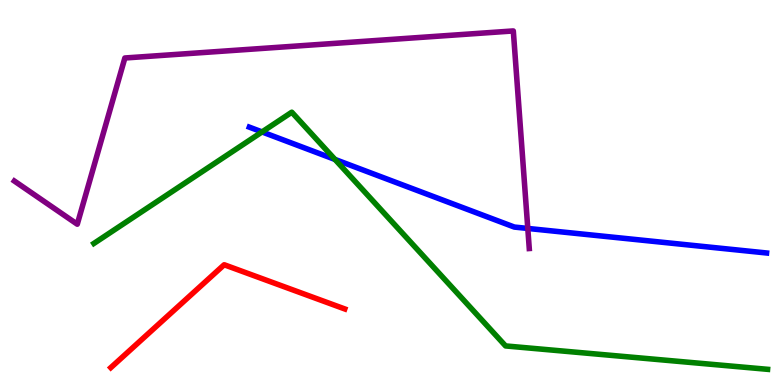[{'lines': ['blue', 'red'], 'intersections': []}, {'lines': ['green', 'red'], 'intersections': []}, {'lines': ['purple', 'red'], 'intersections': []}, {'lines': ['blue', 'green'], 'intersections': [{'x': 3.38, 'y': 6.57}, {'x': 4.32, 'y': 5.86}]}, {'lines': ['blue', 'purple'], 'intersections': [{'x': 6.81, 'y': 4.07}]}, {'lines': ['green', 'purple'], 'intersections': []}]